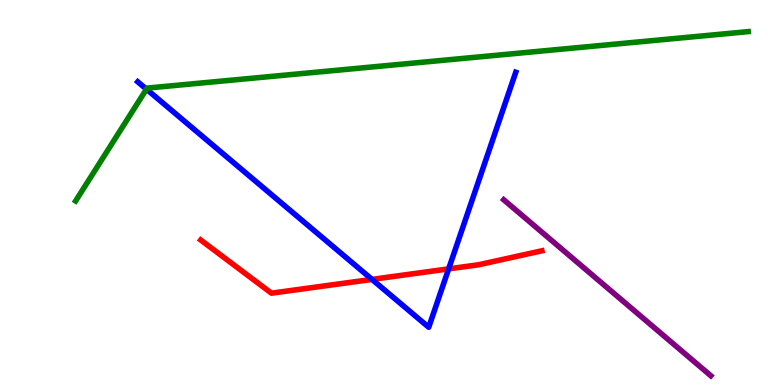[{'lines': ['blue', 'red'], 'intersections': [{'x': 4.8, 'y': 2.74}, {'x': 5.79, 'y': 3.02}]}, {'lines': ['green', 'red'], 'intersections': []}, {'lines': ['purple', 'red'], 'intersections': []}, {'lines': ['blue', 'green'], 'intersections': [{'x': 1.89, 'y': 7.68}]}, {'lines': ['blue', 'purple'], 'intersections': []}, {'lines': ['green', 'purple'], 'intersections': []}]